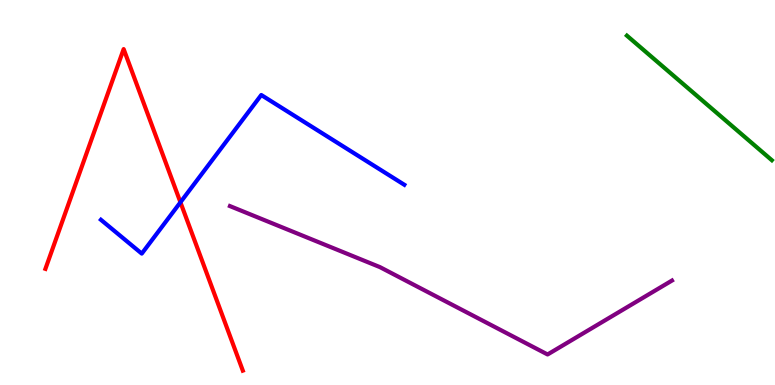[{'lines': ['blue', 'red'], 'intersections': [{'x': 2.33, 'y': 4.75}]}, {'lines': ['green', 'red'], 'intersections': []}, {'lines': ['purple', 'red'], 'intersections': []}, {'lines': ['blue', 'green'], 'intersections': []}, {'lines': ['blue', 'purple'], 'intersections': []}, {'lines': ['green', 'purple'], 'intersections': []}]